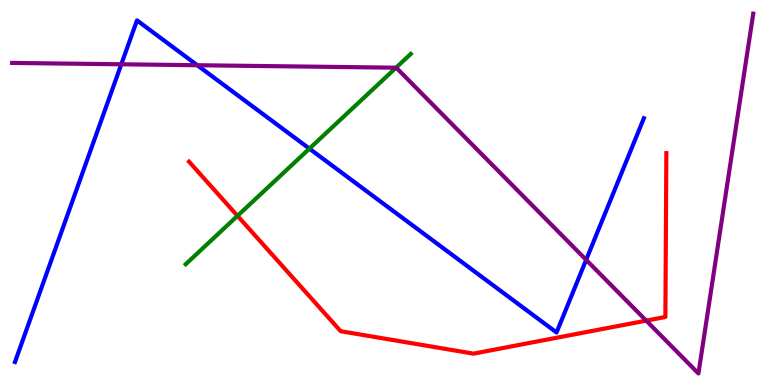[{'lines': ['blue', 'red'], 'intersections': []}, {'lines': ['green', 'red'], 'intersections': [{'x': 3.06, 'y': 4.39}]}, {'lines': ['purple', 'red'], 'intersections': [{'x': 8.34, 'y': 1.67}]}, {'lines': ['blue', 'green'], 'intersections': [{'x': 3.99, 'y': 6.14}]}, {'lines': ['blue', 'purple'], 'intersections': [{'x': 1.57, 'y': 8.33}, {'x': 2.55, 'y': 8.31}, {'x': 7.56, 'y': 3.25}]}, {'lines': ['green', 'purple'], 'intersections': [{'x': 5.11, 'y': 8.24}]}]